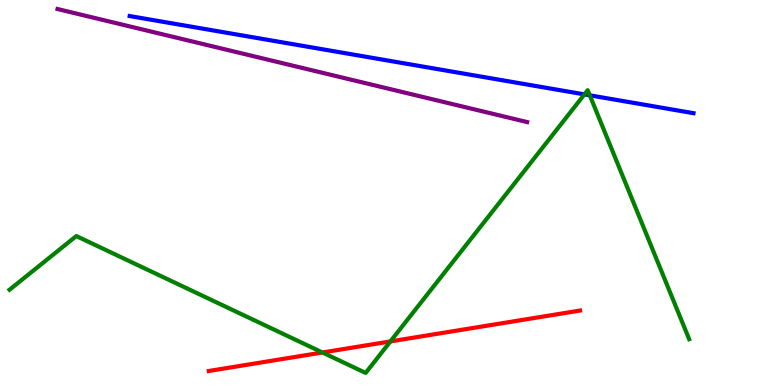[{'lines': ['blue', 'red'], 'intersections': []}, {'lines': ['green', 'red'], 'intersections': [{'x': 4.16, 'y': 0.844}, {'x': 5.04, 'y': 1.13}]}, {'lines': ['purple', 'red'], 'intersections': []}, {'lines': ['blue', 'green'], 'intersections': [{'x': 7.54, 'y': 7.55}, {'x': 7.61, 'y': 7.52}]}, {'lines': ['blue', 'purple'], 'intersections': []}, {'lines': ['green', 'purple'], 'intersections': []}]